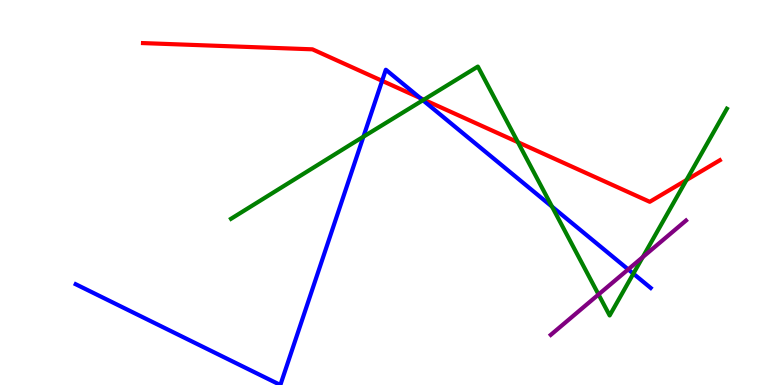[{'lines': ['blue', 'red'], 'intersections': [{'x': 4.93, 'y': 7.9}, {'x': 5.42, 'y': 7.45}]}, {'lines': ['green', 'red'], 'intersections': [{'x': 5.47, 'y': 7.41}, {'x': 6.68, 'y': 6.31}, {'x': 8.86, 'y': 5.32}]}, {'lines': ['purple', 'red'], 'intersections': []}, {'lines': ['blue', 'green'], 'intersections': [{'x': 4.69, 'y': 6.45}, {'x': 5.46, 'y': 7.4}, {'x': 7.12, 'y': 4.63}, {'x': 8.17, 'y': 2.89}]}, {'lines': ['blue', 'purple'], 'intersections': [{'x': 8.11, 'y': 3.0}]}, {'lines': ['green', 'purple'], 'intersections': [{'x': 7.72, 'y': 2.35}, {'x': 8.29, 'y': 3.32}]}]